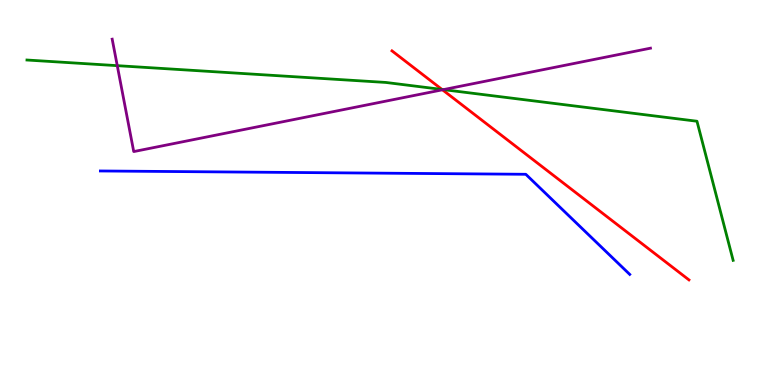[{'lines': ['blue', 'red'], 'intersections': []}, {'lines': ['green', 'red'], 'intersections': [{'x': 5.7, 'y': 7.68}]}, {'lines': ['purple', 'red'], 'intersections': [{'x': 5.71, 'y': 7.67}]}, {'lines': ['blue', 'green'], 'intersections': []}, {'lines': ['blue', 'purple'], 'intersections': []}, {'lines': ['green', 'purple'], 'intersections': [{'x': 1.51, 'y': 8.29}, {'x': 5.72, 'y': 7.67}]}]